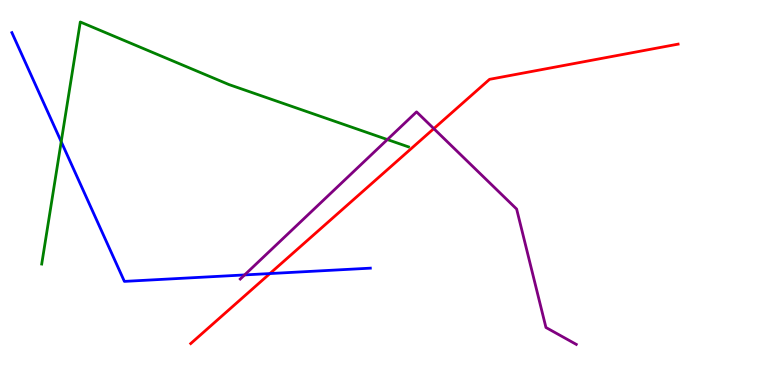[{'lines': ['blue', 'red'], 'intersections': [{'x': 3.48, 'y': 2.89}]}, {'lines': ['green', 'red'], 'intersections': []}, {'lines': ['purple', 'red'], 'intersections': [{'x': 5.6, 'y': 6.66}]}, {'lines': ['blue', 'green'], 'intersections': [{'x': 0.79, 'y': 6.32}]}, {'lines': ['blue', 'purple'], 'intersections': [{'x': 3.16, 'y': 2.86}]}, {'lines': ['green', 'purple'], 'intersections': [{'x': 5.0, 'y': 6.38}]}]